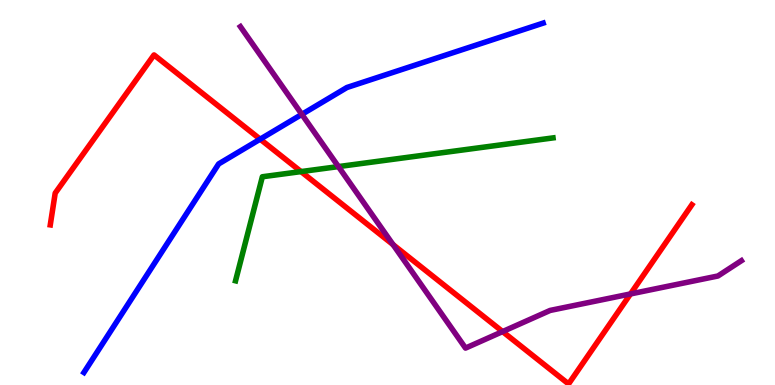[{'lines': ['blue', 'red'], 'intersections': [{'x': 3.36, 'y': 6.39}]}, {'lines': ['green', 'red'], 'intersections': [{'x': 3.88, 'y': 5.54}]}, {'lines': ['purple', 'red'], 'intersections': [{'x': 5.07, 'y': 3.65}, {'x': 6.49, 'y': 1.39}, {'x': 8.14, 'y': 2.37}]}, {'lines': ['blue', 'green'], 'intersections': []}, {'lines': ['blue', 'purple'], 'intersections': [{'x': 3.89, 'y': 7.03}]}, {'lines': ['green', 'purple'], 'intersections': [{'x': 4.37, 'y': 5.67}]}]